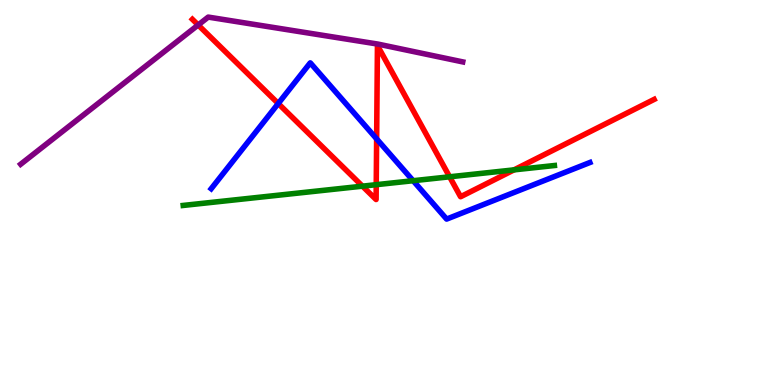[{'lines': ['blue', 'red'], 'intersections': [{'x': 3.59, 'y': 7.31}, {'x': 4.86, 'y': 6.39}]}, {'lines': ['green', 'red'], 'intersections': [{'x': 4.68, 'y': 5.16}, {'x': 4.85, 'y': 5.2}, {'x': 5.8, 'y': 5.41}, {'x': 6.63, 'y': 5.59}]}, {'lines': ['purple', 'red'], 'intersections': [{'x': 2.56, 'y': 9.35}]}, {'lines': ['blue', 'green'], 'intersections': [{'x': 5.33, 'y': 5.31}]}, {'lines': ['blue', 'purple'], 'intersections': []}, {'lines': ['green', 'purple'], 'intersections': []}]